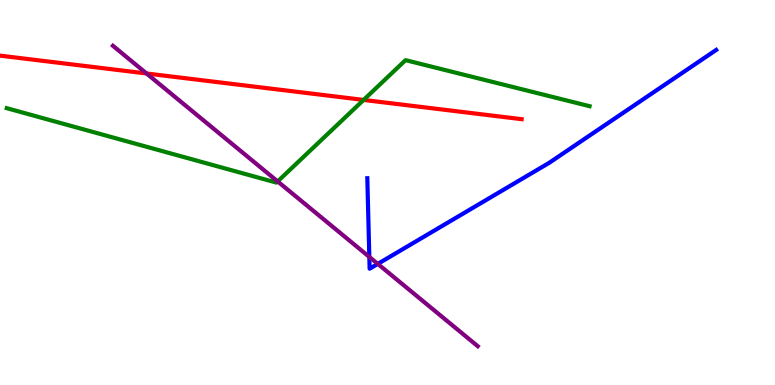[{'lines': ['blue', 'red'], 'intersections': []}, {'lines': ['green', 'red'], 'intersections': [{'x': 4.69, 'y': 7.4}]}, {'lines': ['purple', 'red'], 'intersections': [{'x': 1.89, 'y': 8.09}]}, {'lines': ['blue', 'green'], 'intersections': []}, {'lines': ['blue', 'purple'], 'intersections': [{'x': 4.77, 'y': 3.33}, {'x': 4.87, 'y': 3.15}]}, {'lines': ['green', 'purple'], 'intersections': [{'x': 3.58, 'y': 5.29}]}]